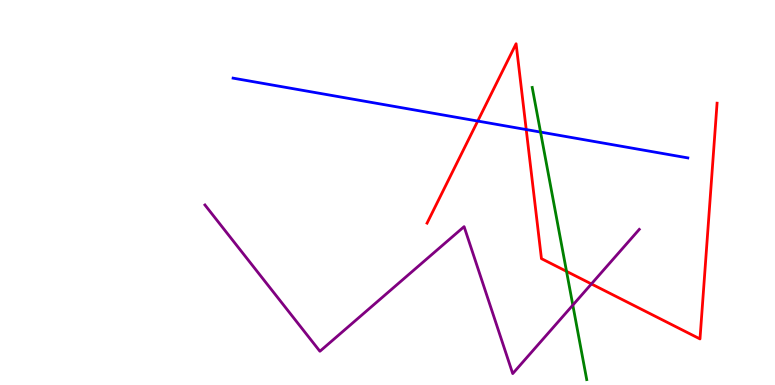[{'lines': ['blue', 'red'], 'intersections': [{'x': 6.16, 'y': 6.86}, {'x': 6.79, 'y': 6.63}]}, {'lines': ['green', 'red'], 'intersections': [{'x': 7.31, 'y': 2.95}]}, {'lines': ['purple', 'red'], 'intersections': [{'x': 7.63, 'y': 2.62}]}, {'lines': ['blue', 'green'], 'intersections': [{'x': 6.97, 'y': 6.57}]}, {'lines': ['blue', 'purple'], 'intersections': []}, {'lines': ['green', 'purple'], 'intersections': [{'x': 7.39, 'y': 2.07}]}]